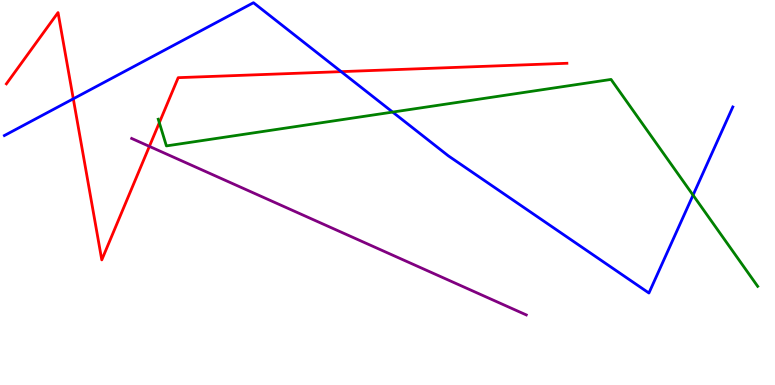[{'lines': ['blue', 'red'], 'intersections': [{'x': 0.946, 'y': 7.43}, {'x': 4.4, 'y': 8.14}]}, {'lines': ['green', 'red'], 'intersections': [{'x': 2.06, 'y': 6.81}]}, {'lines': ['purple', 'red'], 'intersections': [{'x': 1.93, 'y': 6.2}]}, {'lines': ['blue', 'green'], 'intersections': [{'x': 5.07, 'y': 7.09}, {'x': 8.94, 'y': 4.93}]}, {'lines': ['blue', 'purple'], 'intersections': []}, {'lines': ['green', 'purple'], 'intersections': []}]